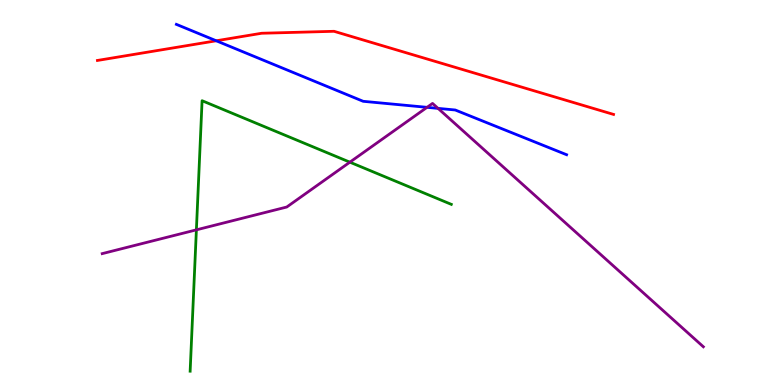[{'lines': ['blue', 'red'], 'intersections': [{'x': 2.79, 'y': 8.94}]}, {'lines': ['green', 'red'], 'intersections': []}, {'lines': ['purple', 'red'], 'intersections': []}, {'lines': ['blue', 'green'], 'intersections': []}, {'lines': ['blue', 'purple'], 'intersections': [{'x': 5.51, 'y': 7.21}, {'x': 5.65, 'y': 7.19}]}, {'lines': ['green', 'purple'], 'intersections': [{'x': 2.53, 'y': 4.03}, {'x': 4.51, 'y': 5.79}]}]